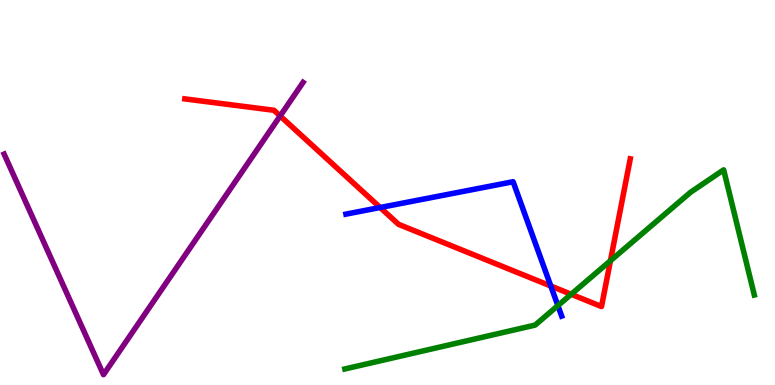[{'lines': ['blue', 'red'], 'intersections': [{'x': 4.91, 'y': 4.61}, {'x': 7.11, 'y': 2.57}]}, {'lines': ['green', 'red'], 'intersections': [{'x': 7.37, 'y': 2.36}, {'x': 7.88, 'y': 3.23}]}, {'lines': ['purple', 'red'], 'intersections': [{'x': 3.61, 'y': 6.99}]}, {'lines': ['blue', 'green'], 'intersections': [{'x': 7.2, 'y': 2.06}]}, {'lines': ['blue', 'purple'], 'intersections': []}, {'lines': ['green', 'purple'], 'intersections': []}]